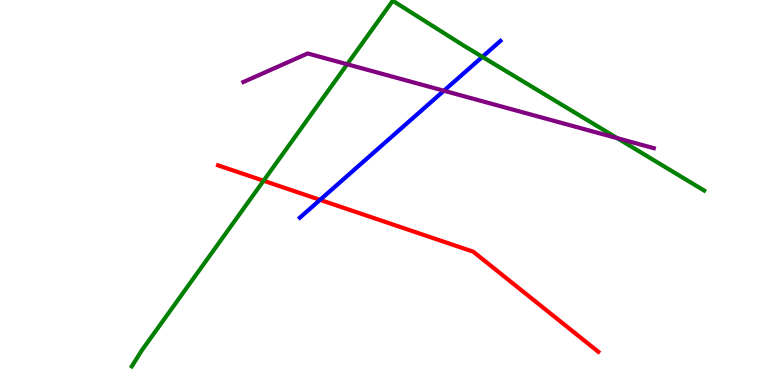[{'lines': ['blue', 'red'], 'intersections': [{'x': 4.13, 'y': 4.81}]}, {'lines': ['green', 'red'], 'intersections': [{'x': 3.4, 'y': 5.31}]}, {'lines': ['purple', 'red'], 'intersections': []}, {'lines': ['blue', 'green'], 'intersections': [{'x': 6.22, 'y': 8.52}]}, {'lines': ['blue', 'purple'], 'intersections': [{'x': 5.73, 'y': 7.64}]}, {'lines': ['green', 'purple'], 'intersections': [{'x': 4.48, 'y': 8.33}, {'x': 7.96, 'y': 6.41}]}]